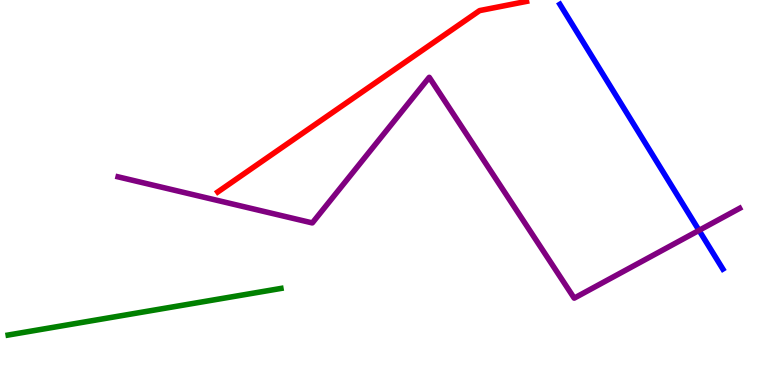[{'lines': ['blue', 'red'], 'intersections': []}, {'lines': ['green', 'red'], 'intersections': []}, {'lines': ['purple', 'red'], 'intersections': []}, {'lines': ['blue', 'green'], 'intersections': []}, {'lines': ['blue', 'purple'], 'intersections': [{'x': 9.02, 'y': 4.02}]}, {'lines': ['green', 'purple'], 'intersections': []}]